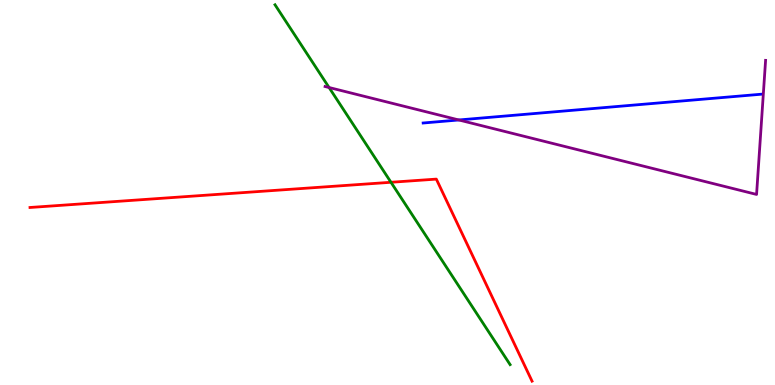[{'lines': ['blue', 'red'], 'intersections': []}, {'lines': ['green', 'red'], 'intersections': [{'x': 5.04, 'y': 5.27}]}, {'lines': ['purple', 'red'], 'intersections': []}, {'lines': ['blue', 'green'], 'intersections': []}, {'lines': ['blue', 'purple'], 'intersections': [{'x': 5.92, 'y': 6.88}]}, {'lines': ['green', 'purple'], 'intersections': [{'x': 4.25, 'y': 7.73}]}]